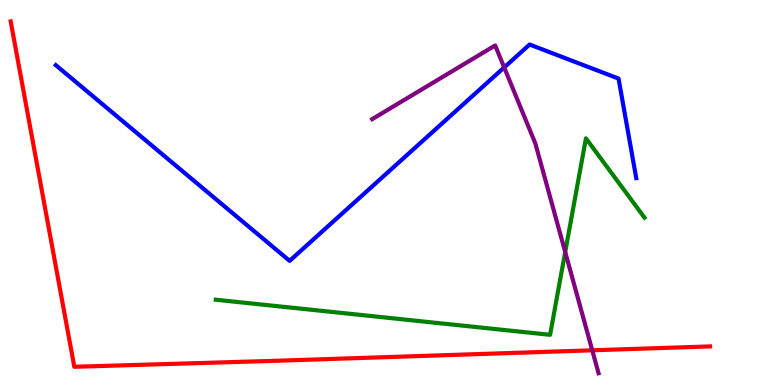[{'lines': ['blue', 'red'], 'intersections': []}, {'lines': ['green', 'red'], 'intersections': []}, {'lines': ['purple', 'red'], 'intersections': [{'x': 7.64, 'y': 0.901}]}, {'lines': ['blue', 'green'], 'intersections': []}, {'lines': ['blue', 'purple'], 'intersections': [{'x': 6.51, 'y': 8.25}]}, {'lines': ['green', 'purple'], 'intersections': [{'x': 7.29, 'y': 3.45}]}]